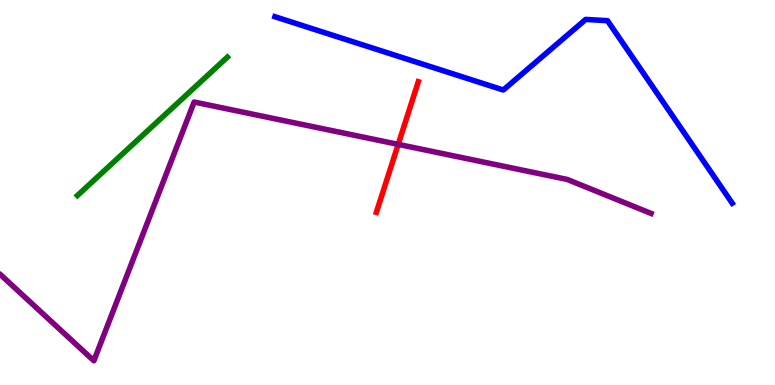[{'lines': ['blue', 'red'], 'intersections': []}, {'lines': ['green', 'red'], 'intersections': []}, {'lines': ['purple', 'red'], 'intersections': [{'x': 5.14, 'y': 6.25}]}, {'lines': ['blue', 'green'], 'intersections': []}, {'lines': ['blue', 'purple'], 'intersections': []}, {'lines': ['green', 'purple'], 'intersections': []}]